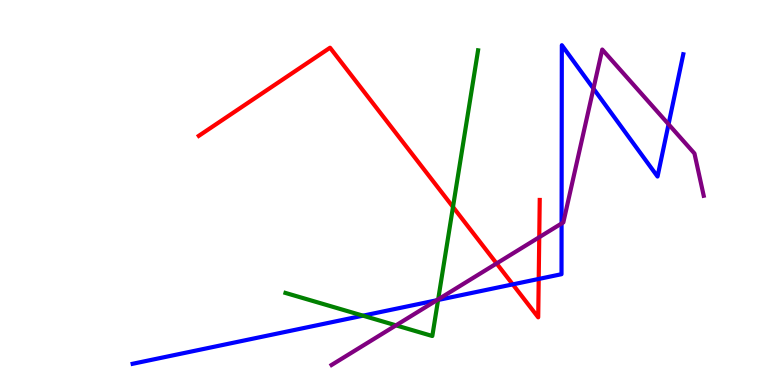[{'lines': ['blue', 'red'], 'intersections': [{'x': 6.62, 'y': 2.61}, {'x': 6.95, 'y': 2.75}]}, {'lines': ['green', 'red'], 'intersections': [{'x': 5.84, 'y': 4.62}]}, {'lines': ['purple', 'red'], 'intersections': [{'x': 6.41, 'y': 3.16}, {'x': 6.96, 'y': 3.84}]}, {'lines': ['blue', 'green'], 'intersections': [{'x': 4.68, 'y': 1.8}, {'x': 5.65, 'y': 2.21}]}, {'lines': ['blue', 'purple'], 'intersections': [{'x': 5.64, 'y': 2.2}, {'x': 7.25, 'y': 4.2}, {'x': 7.66, 'y': 7.7}, {'x': 8.63, 'y': 6.77}]}, {'lines': ['green', 'purple'], 'intersections': [{'x': 5.11, 'y': 1.55}, {'x': 5.65, 'y': 2.22}]}]